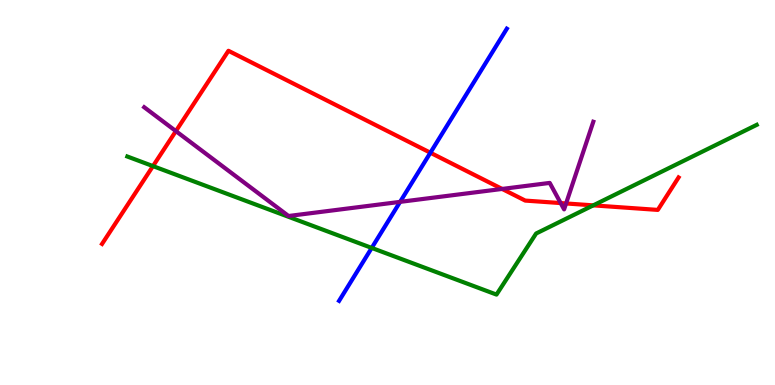[{'lines': ['blue', 'red'], 'intersections': [{'x': 5.55, 'y': 6.03}]}, {'lines': ['green', 'red'], 'intersections': [{'x': 1.97, 'y': 5.69}, {'x': 7.65, 'y': 4.67}]}, {'lines': ['purple', 'red'], 'intersections': [{'x': 2.27, 'y': 6.59}, {'x': 6.48, 'y': 5.09}, {'x': 7.23, 'y': 4.73}, {'x': 7.3, 'y': 4.72}]}, {'lines': ['blue', 'green'], 'intersections': [{'x': 4.8, 'y': 3.56}]}, {'lines': ['blue', 'purple'], 'intersections': [{'x': 5.16, 'y': 4.76}]}, {'lines': ['green', 'purple'], 'intersections': []}]